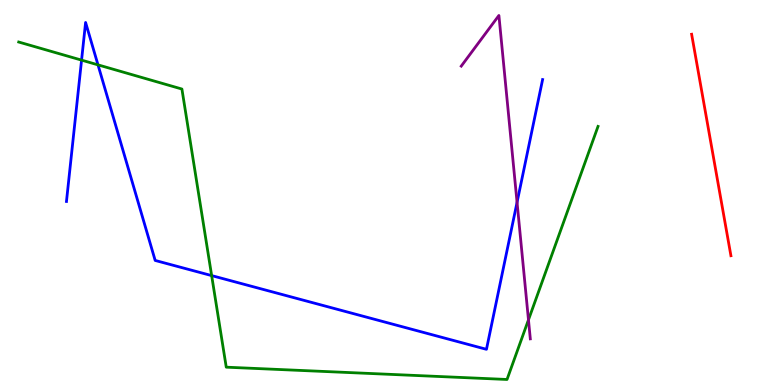[{'lines': ['blue', 'red'], 'intersections': []}, {'lines': ['green', 'red'], 'intersections': []}, {'lines': ['purple', 'red'], 'intersections': []}, {'lines': ['blue', 'green'], 'intersections': [{'x': 1.05, 'y': 8.44}, {'x': 1.26, 'y': 8.32}, {'x': 2.73, 'y': 2.84}]}, {'lines': ['blue', 'purple'], 'intersections': [{'x': 6.67, 'y': 4.74}]}, {'lines': ['green', 'purple'], 'intersections': [{'x': 6.82, 'y': 1.69}]}]